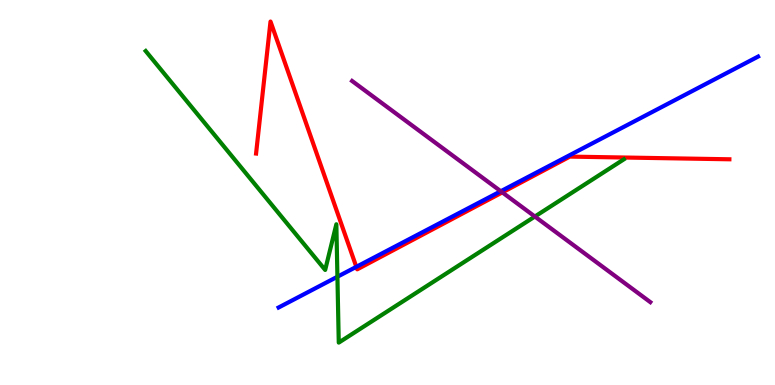[{'lines': ['blue', 'red'], 'intersections': [{'x': 4.6, 'y': 3.07}]}, {'lines': ['green', 'red'], 'intersections': []}, {'lines': ['purple', 'red'], 'intersections': [{'x': 6.48, 'y': 5.0}]}, {'lines': ['blue', 'green'], 'intersections': [{'x': 4.35, 'y': 2.81}]}, {'lines': ['blue', 'purple'], 'intersections': [{'x': 6.46, 'y': 5.03}]}, {'lines': ['green', 'purple'], 'intersections': [{'x': 6.9, 'y': 4.38}]}]